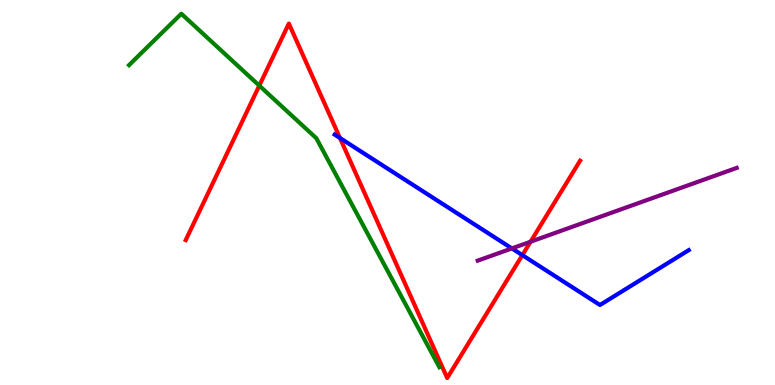[{'lines': ['blue', 'red'], 'intersections': [{'x': 4.39, 'y': 6.42}, {'x': 6.74, 'y': 3.37}]}, {'lines': ['green', 'red'], 'intersections': [{'x': 3.35, 'y': 7.78}]}, {'lines': ['purple', 'red'], 'intersections': [{'x': 6.85, 'y': 3.72}]}, {'lines': ['blue', 'green'], 'intersections': []}, {'lines': ['blue', 'purple'], 'intersections': [{'x': 6.6, 'y': 3.55}]}, {'lines': ['green', 'purple'], 'intersections': []}]